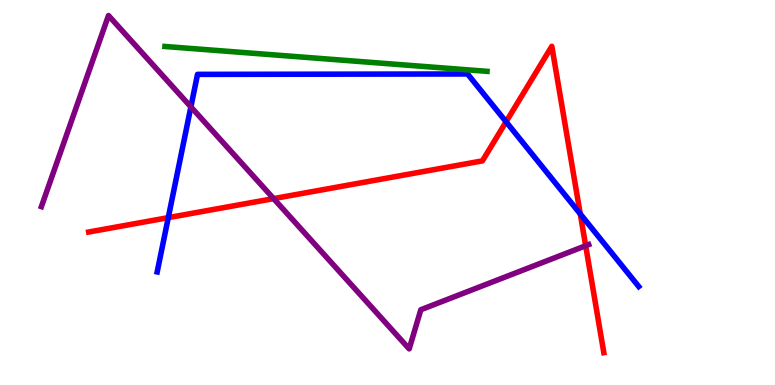[{'lines': ['blue', 'red'], 'intersections': [{'x': 2.17, 'y': 4.35}, {'x': 6.53, 'y': 6.84}, {'x': 7.49, 'y': 4.44}]}, {'lines': ['green', 'red'], 'intersections': []}, {'lines': ['purple', 'red'], 'intersections': [{'x': 3.53, 'y': 4.84}, {'x': 7.56, 'y': 3.62}]}, {'lines': ['blue', 'green'], 'intersections': []}, {'lines': ['blue', 'purple'], 'intersections': [{'x': 2.46, 'y': 7.22}]}, {'lines': ['green', 'purple'], 'intersections': []}]